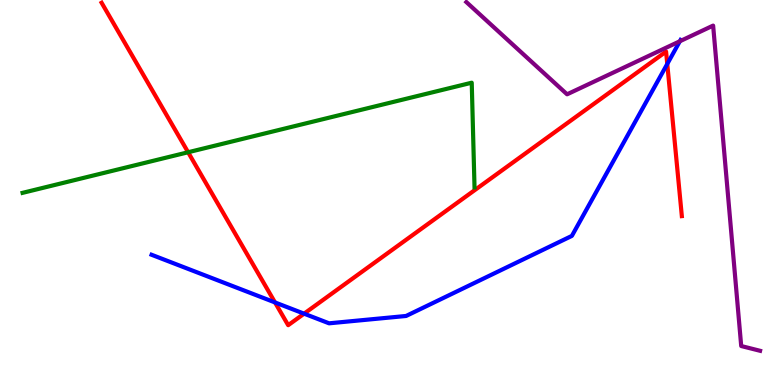[{'lines': ['blue', 'red'], 'intersections': [{'x': 3.55, 'y': 2.14}, {'x': 3.92, 'y': 1.85}, {'x': 8.61, 'y': 8.34}]}, {'lines': ['green', 'red'], 'intersections': [{'x': 2.43, 'y': 6.05}]}, {'lines': ['purple', 'red'], 'intersections': []}, {'lines': ['blue', 'green'], 'intersections': []}, {'lines': ['blue', 'purple'], 'intersections': [{'x': 8.77, 'y': 8.93}]}, {'lines': ['green', 'purple'], 'intersections': []}]